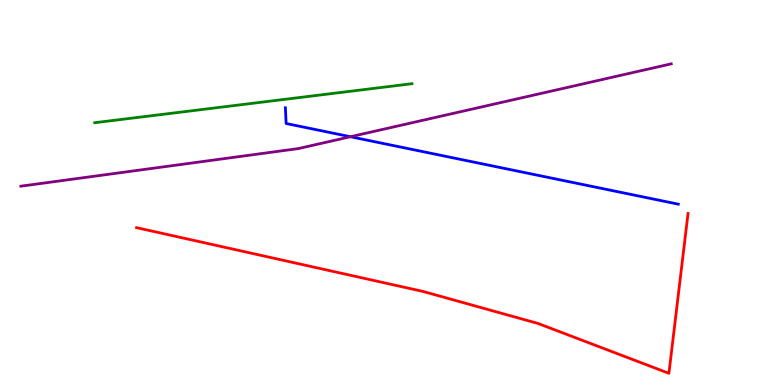[{'lines': ['blue', 'red'], 'intersections': []}, {'lines': ['green', 'red'], 'intersections': []}, {'lines': ['purple', 'red'], 'intersections': []}, {'lines': ['blue', 'green'], 'intersections': []}, {'lines': ['blue', 'purple'], 'intersections': [{'x': 4.52, 'y': 6.45}]}, {'lines': ['green', 'purple'], 'intersections': []}]